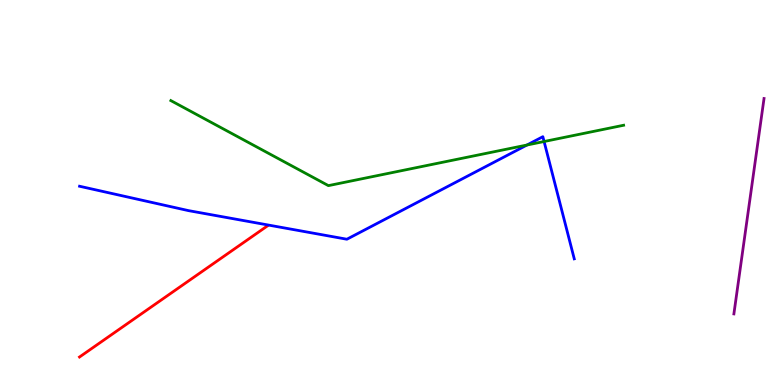[{'lines': ['blue', 'red'], 'intersections': []}, {'lines': ['green', 'red'], 'intersections': []}, {'lines': ['purple', 'red'], 'intersections': []}, {'lines': ['blue', 'green'], 'intersections': [{'x': 6.8, 'y': 6.23}, {'x': 7.02, 'y': 6.32}]}, {'lines': ['blue', 'purple'], 'intersections': []}, {'lines': ['green', 'purple'], 'intersections': []}]